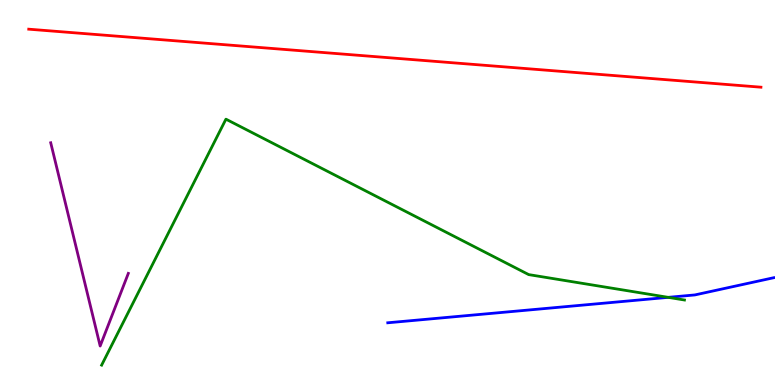[{'lines': ['blue', 'red'], 'intersections': []}, {'lines': ['green', 'red'], 'intersections': []}, {'lines': ['purple', 'red'], 'intersections': []}, {'lines': ['blue', 'green'], 'intersections': [{'x': 8.62, 'y': 2.28}]}, {'lines': ['blue', 'purple'], 'intersections': []}, {'lines': ['green', 'purple'], 'intersections': []}]